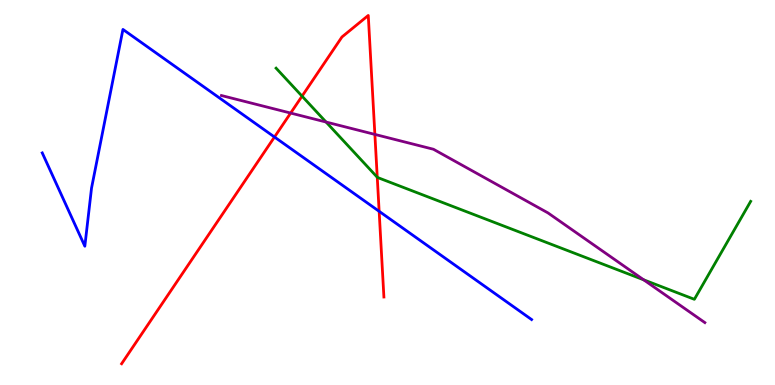[{'lines': ['blue', 'red'], 'intersections': [{'x': 3.54, 'y': 6.44}, {'x': 4.89, 'y': 4.51}]}, {'lines': ['green', 'red'], 'intersections': [{'x': 3.9, 'y': 7.5}, {'x': 4.87, 'y': 5.4}]}, {'lines': ['purple', 'red'], 'intersections': [{'x': 3.75, 'y': 7.06}, {'x': 4.84, 'y': 6.51}]}, {'lines': ['blue', 'green'], 'intersections': []}, {'lines': ['blue', 'purple'], 'intersections': []}, {'lines': ['green', 'purple'], 'intersections': [{'x': 4.21, 'y': 6.83}, {'x': 8.31, 'y': 2.73}]}]